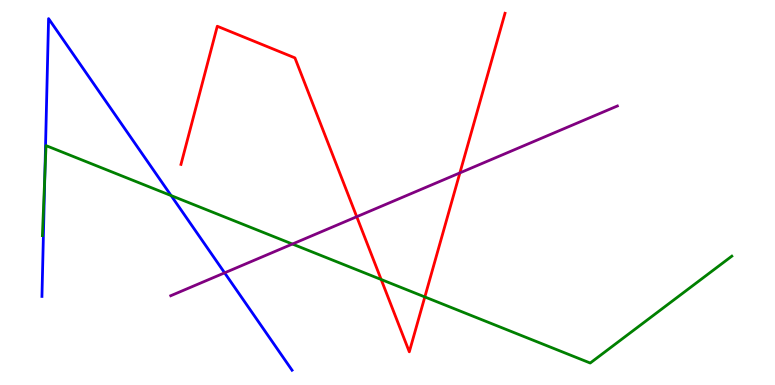[{'lines': ['blue', 'red'], 'intersections': []}, {'lines': ['green', 'red'], 'intersections': [{'x': 4.92, 'y': 2.74}, {'x': 5.48, 'y': 2.29}]}, {'lines': ['purple', 'red'], 'intersections': [{'x': 4.6, 'y': 4.37}, {'x': 5.93, 'y': 5.51}]}, {'lines': ['blue', 'green'], 'intersections': [{'x': 0.578, 'y': 5.45}, {'x': 2.21, 'y': 4.92}]}, {'lines': ['blue', 'purple'], 'intersections': [{'x': 2.9, 'y': 2.91}]}, {'lines': ['green', 'purple'], 'intersections': [{'x': 3.77, 'y': 3.66}]}]